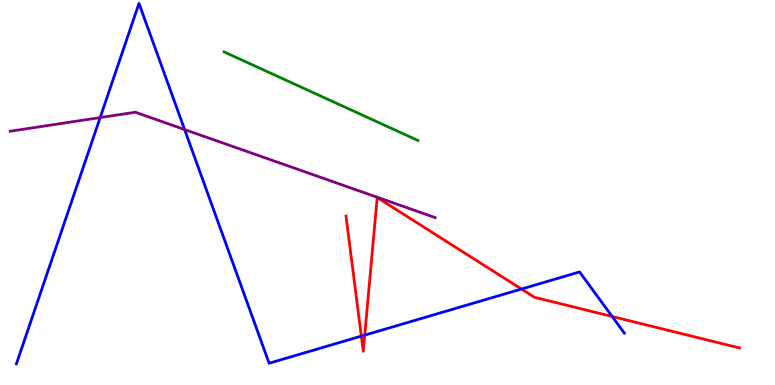[{'lines': ['blue', 'red'], 'intersections': [{'x': 4.66, 'y': 1.27}, {'x': 4.71, 'y': 1.3}, {'x': 6.73, 'y': 2.49}, {'x': 7.9, 'y': 1.78}]}, {'lines': ['green', 'red'], 'intersections': []}, {'lines': ['purple', 'red'], 'intersections': []}, {'lines': ['blue', 'green'], 'intersections': []}, {'lines': ['blue', 'purple'], 'intersections': [{'x': 1.29, 'y': 6.95}, {'x': 2.38, 'y': 6.64}]}, {'lines': ['green', 'purple'], 'intersections': []}]